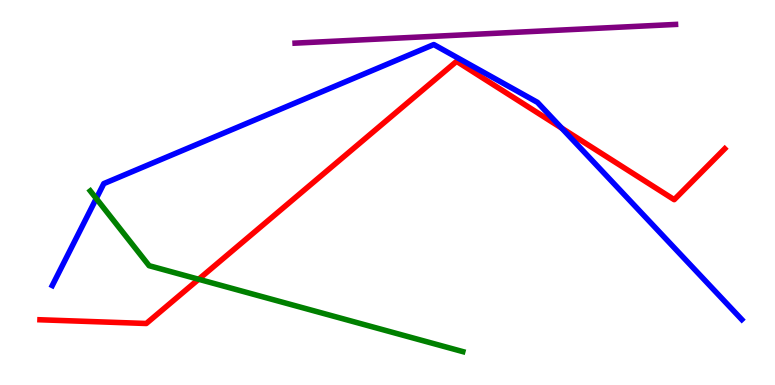[{'lines': ['blue', 'red'], 'intersections': [{'x': 7.25, 'y': 6.67}]}, {'lines': ['green', 'red'], 'intersections': [{'x': 2.56, 'y': 2.75}]}, {'lines': ['purple', 'red'], 'intersections': []}, {'lines': ['blue', 'green'], 'intersections': [{'x': 1.24, 'y': 4.84}]}, {'lines': ['blue', 'purple'], 'intersections': []}, {'lines': ['green', 'purple'], 'intersections': []}]